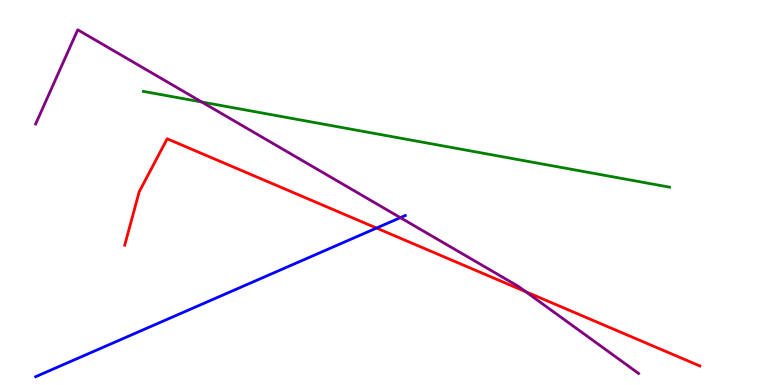[{'lines': ['blue', 'red'], 'intersections': [{'x': 4.86, 'y': 4.08}]}, {'lines': ['green', 'red'], 'intersections': []}, {'lines': ['purple', 'red'], 'intersections': [{'x': 6.78, 'y': 2.42}]}, {'lines': ['blue', 'green'], 'intersections': []}, {'lines': ['blue', 'purple'], 'intersections': [{'x': 5.17, 'y': 4.35}]}, {'lines': ['green', 'purple'], 'intersections': [{'x': 2.6, 'y': 7.35}]}]